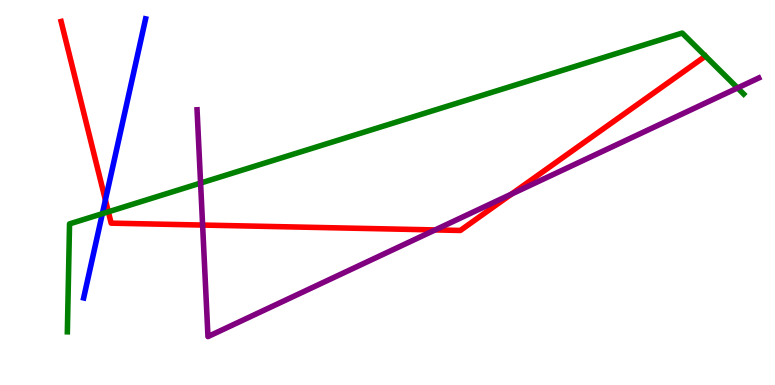[{'lines': ['blue', 'red'], 'intersections': [{'x': 1.36, 'y': 4.81}]}, {'lines': ['green', 'red'], 'intersections': [{'x': 1.4, 'y': 4.5}]}, {'lines': ['purple', 'red'], 'intersections': [{'x': 2.61, 'y': 4.15}, {'x': 5.61, 'y': 4.03}, {'x': 6.6, 'y': 4.96}]}, {'lines': ['blue', 'green'], 'intersections': [{'x': 1.32, 'y': 4.45}]}, {'lines': ['blue', 'purple'], 'intersections': []}, {'lines': ['green', 'purple'], 'intersections': [{'x': 2.59, 'y': 5.24}, {'x': 9.52, 'y': 7.72}]}]